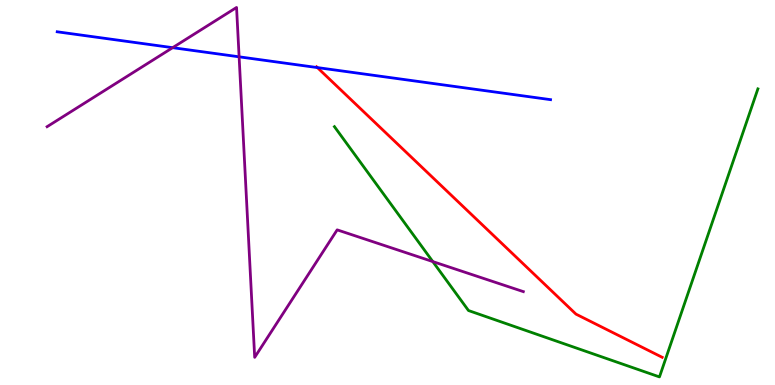[{'lines': ['blue', 'red'], 'intersections': [{'x': 4.1, 'y': 8.24}]}, {'lines': ['green', 'red'], 'intersections': []}, {'lines': ['purple', 'red'], 'intersections': []}, {'lines': ['blue', 'green'], 'intersections': []}, {'lines': ['blue', 'purple'], 'intersections': [{'x': 2.23, 'y': 8.76}, {'x': 3.09, 'y': 8.52}]}, {'lines': ['green', 'purple'], 'intersections': [{'x': 5.58, 'y': 3.21}]}]